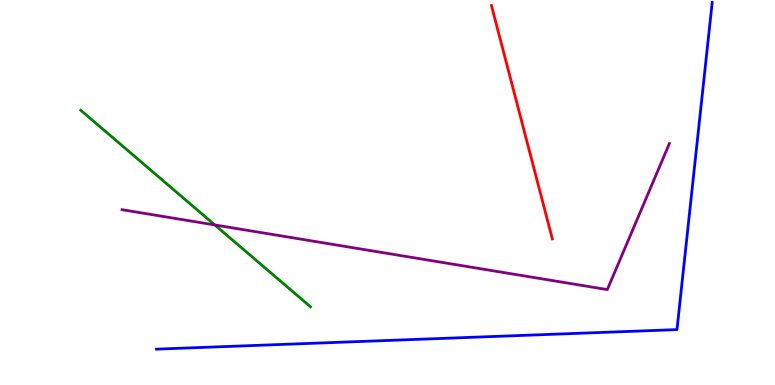[{'lines': ['blue', 'red'], 'intersections': []}, {'lines': ['green', 'red'], 'intersections': []}, {'lines': ['purple', 'red'], 'intersections': []}, {'lines': ['blue', 'green'], 'intersections': []}, {'lines': ['blue', 'purple'], 'intersections': []}, {'lines': ['green', 'purple'], 'intersections': [{'x': 2.77, 'y': 4.16}]}]